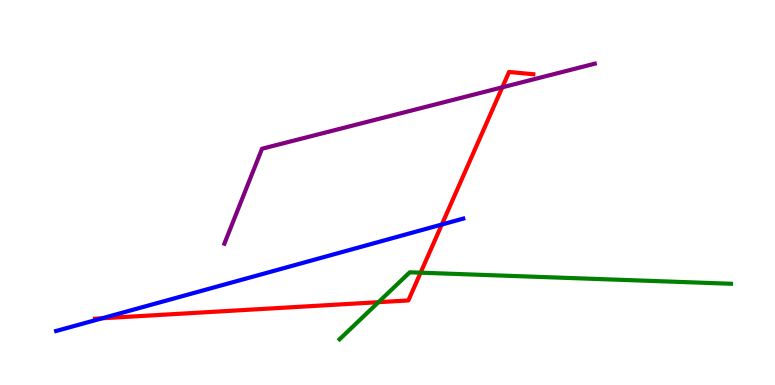[{'lines': ['blue', 'red'], 'intersections': [{'x': 1.32, 'y': 1.73}, {'x': 5.7, 'y': 4.17}]}, {'lines': ['green', 'red'], 'intersections': [{'x': 4.88, 'y': 2.15}, {'x': 5.43, 'y': 2.92}]}, {'lines': ['purple', 'red'], 'intersections': [{'x': 6.48, 'y': 7.73}]}, {'lines': ['blue', 'green'], 'intersections': []}, {'lines': ['blue', 'purple'], 'intersections': []}, {'lines': ['green', 'purple'], 'intersections': []}]